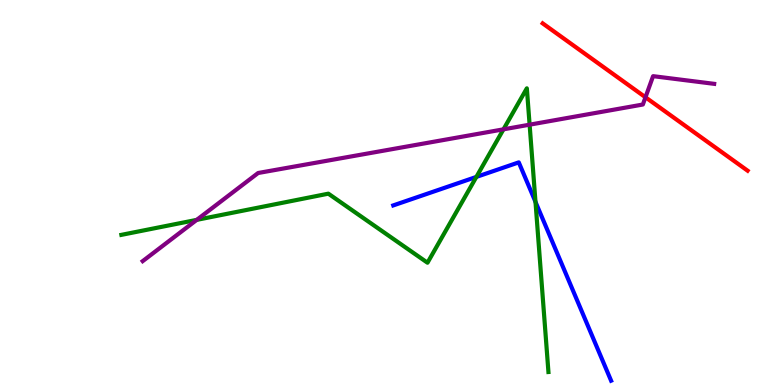[{'lines': ['blue', 'red'], 'intersections': []}, {'lines': ['green', 'red'], 'intersections': []}, {'lines': ['purple', 'red'], 'intersections': [{'x': 8.33, 'y': 7.47}]}, {'lines': ['blue', 'green'], 'intersections': [{'x': 6.15, 'y': 5.4}, {'x': 6.91, 'y': 4.76}]}, {'lines': ['blue', 'purple'], 'intersections': []}, {'lines': ['green', 'purple'], 'intersections': [{'x': 2.54, 'y': 4.29}, {'x': 6.5, 'y': 6.64}, {'x': 6.83, 'y': 6.76}]}]